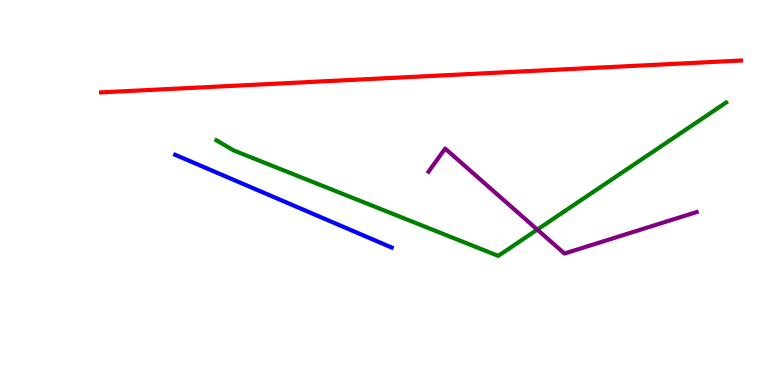[{'lines': ['blue', 'red'], 'intersections': []}, {'lines': ['green', 'red'], 'intersections': []}, {'lines': ['purple', 'red'], 'intersections': []}, {'lines': ['blue', 'green'], 'intersections': []}, {'lines': ['blue', 'purple'], 'intersections': []}, {'lines': ['green', 'purple'], 'intersections': [{'x': 6.93, 'y': 4.04}]}]